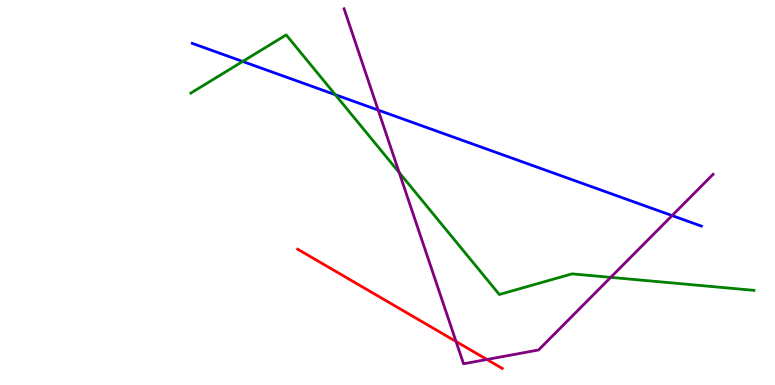[{'lines': ['blue', 'red'], 'intersections': []}, {'lines': ['green', 'red'], 'intersections': []}, {'lines': ['purple', 'red'], 'intersections': [{'x': 5.88, 'y': 1.13}, {'x': 6.28, 'y': 0.663}]}, {'lines': ['blue', 'green'], 'intersections': [{'x': 3.13, 'y': 8.4}, {'x': 4.33, 'y': 7.54}]}, {'lines': ['blue', 'purple'], 'intersections': [{'x': 4.88, 'y': 7.14}, {'x': 8.67, 'y': 4.4}]}, {'lines': ['green', 'purple'], 'intersections': [{'x': 5.15, 'y': 5.52}, {'x': 7.88, 'y': 2.8}]}]